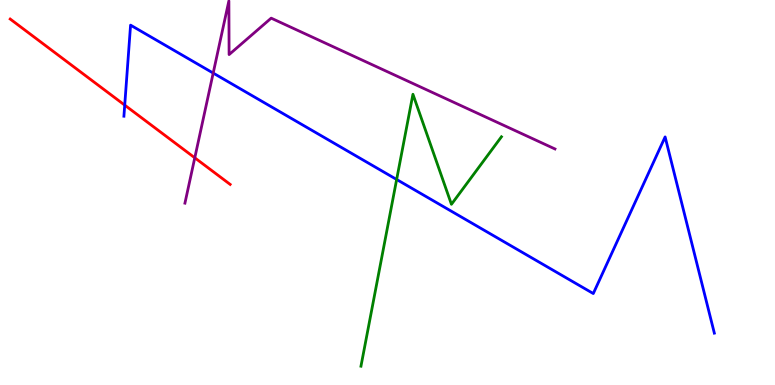[{'lines': ['blue', 'red'], 'intersections': [{'x': 1.61, 'y': 7.27}]}, {'lines': ['green', 'red'], 'intersections': []}, {'lines': ['purple', 'red'], 'intersections': [{'x': 2.51, 'y': 5.9}]}, {'lines': ['blue', 'green'], 'intersections': [{'x': 5.12, 'y': 5.34}]}, {'lines': ['blue', 'purple'], 'intersections': [{'x': 2.75, 'y': 8.1}]}, {'lines': ['green', 'purple'], 'intersections': []}]